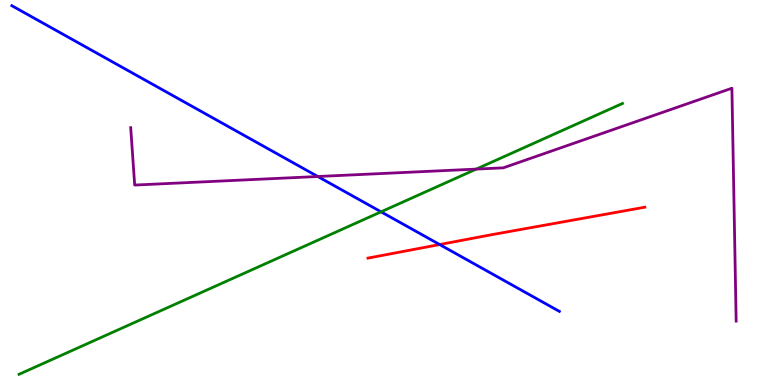[{'lines': ['blue', 'red'], 'intersections': [{'x': 5.67, 'y': 3.65}]}, {'lines': ['green', 'red'], 'intersections': []}, {'lines': ['purple', 'red'], 'intersections': []}, {'lines': ['blue', 'green'], 'intersections': [{'x': 4.92, 'y': 4.5}]}, {'lines': ['blue', 'purple'], 'intersections': [{'x': 4.1, 'y': 5.42}]}, {'lines': ['green', 'purple'], 'intersections': [{'x': 6.15, 'y': 5.61}]}]